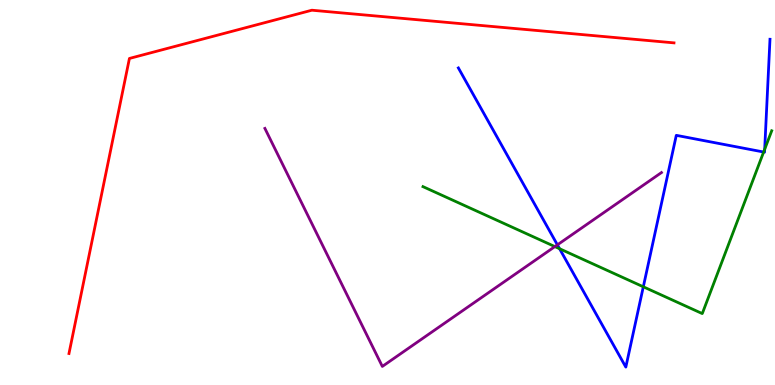[{'lines': ['blue', 'red'], 'intersections': []}, {'lines': ['green', 'red'], 'intersections': []}, {'lines': ['purple', 'red'], 'intersections': []}, {'lines': ['blue', 'green'], 'intersections': [{'x': 7.22, 'y': 3.54}, {'x': 8.3, 'y': 2.55}, {'x': 9.85, 'y': 6.05}, {'x': 9.87, 'y': 6.12}]}, {'lines': ['blue', 'purple'], 'intersections': [{'x': 7.19, 'y': 3.64}]}, {'lines': ['green', 'purple'], 'intersections': [{'x': 7.16, 'y': 3.6}]}]